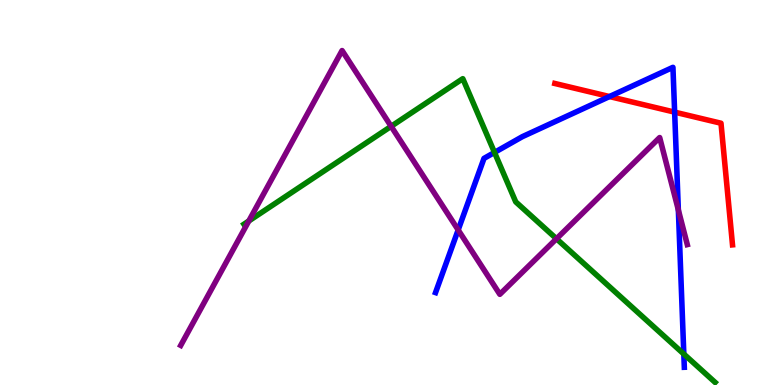[{'lines': ['blue', 'red'], 'intersections': [{'x': 7.86, 'y': 7.49}, {'x': 8.71, 'y': 7.09}]}, {'lines': ['green', 'red'], 'intersections': []}, {'lines': ['purple', 'red'], 'intersections': []}, {'lines': ['blue', 'green'], 'intersections': [{'x': 6.38, 'y': 6.04}, {'x': 8.82, 'y': 0.804}]}, {'lines': ['blue', 'purple'], 'intersections': [{'x': 5.91, 'y': 4.03}, {'x': 8.75, 'y': 4.55}]}, {'lines': ['green', 'purple'], 'intersections': [{'x': 3.21, 'y': 4.26}, {'x': 5.05, 'y': 6.72}, {'x': 7.18, 'y': 3.8}]}]